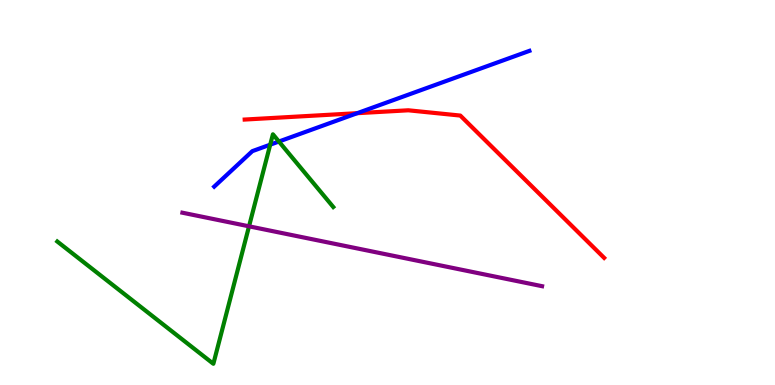[{'lines': ['blue', 'red'], 'intersections': [{'x': 4.61, 'y': 7.06}]}, {'lines': ['green', 'red'], 'intersections': []}, {'lines': ['purple', 'red'], 'intersections': []}, {'lines': ['blue', 'green'], 'intersections': [{'x': 3.49, 'y': 6.24}, {'x': 3.6, 'y': 6.32}]}, {'lines': ['blue', 'purple'], 'intersections': []}, {'lines': ['green', 'purple'], 'intersections': [{'x': 3.21, 'y': 4.12}]}]